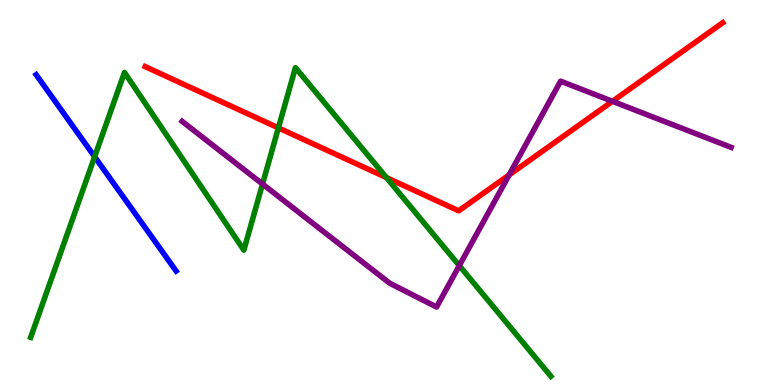[{'lines': ['blue', 'red'], 'intersections': []}, {'lines': ['green', 'red'], 'intersections': [{'x': 3.59, 'y': 6.68}, {'x': 4.99, 'y': 5.39}]}, {'lines': ['purple', 'red'], 'intersections': [{'x': 6.57, 'y': 5.46}, {'x': 7.9, 'y': 7.37}]}, {'lines': ['blue', 'green'], 'intersections': [{'x': 1.22, 'y': 5.93}]}, {'lines': ['blue', 'purple'], 'intersections': []}, {'lines': ['green', 'purple'], 'intersections': [{'x': 3.39, 'y': 5.22}, {'x': 5.93, 'y': 3.1}]}]